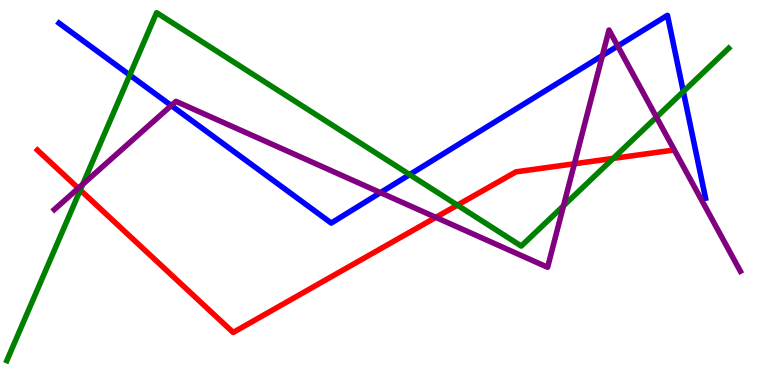[{'lines': ['blue', 'red'], 'intersections': []}, {'lines': ['green', 'red'], 'intersections': [{'x': 1.04, 'y': 5.06}, {'x': 5.9, 'y': 4.67}, {'x': 7.91, 'y': 5.89}]}, {'lines': ['purple', 'red'], 'intersections': [{'x': 1.01, 'y': 5.11}, {'x': 5.62, 'y': 4.35}, {'x': 7.41, 'y': 5.75}]}, {'lines': ['blue', 'green'], 'intersections': [{'x': 1.67, 'y': 8.05}, {'x': 5.29, 'y': 5.46}, {'x': 8.82, 'y': 7.62}]}, {'lines': ['blue', 'purple'], 'intersections': [{'x': 2.21, 'y': 7.26}, {'x': 4.91, 'y': 5.0}, {'x': 7.77, 'y': 8.56}, {'x': 7.97, 'y': 8.8}]}, {'lines': ['green', 'purple'], 'intersections': [{'x': 1.07, 'y': 5.21}, {'x': 7.27, 'y': 4.66}, {'x': 8.47, 'y': 6.96}]}]